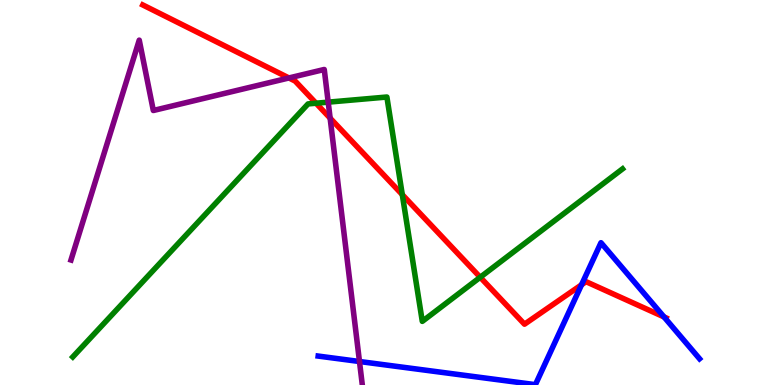[{'lines': ['blue', 'red'], 'intersections': [{'x': 7.5, 'y': 2.6}, {'x': 8.57, 'y': 1.77}]}, {'lines': ['green', 'red'], 'intersections': [{'x': 4.08, 'y': 7.32}, {'x': 5.19, 'y': 4.94}, {'x': 6.2, 'y': 2.8}]}, {'lines': ['purple', 'red'], 'intersections': [{'x': 3.73, 'y': 7.98}, {'x': 4.26, 'y': 6.93}]}, {'lines': ['blue', 'green'], 'intersections': []}, {'lines': ['blue', 'purple'], 'intersections': [{'x': 4.64, 'y': 0.61}]}, {'lines': ['green', 'purple'], 'intersections': [{'x': 4.23, 'y': 7.35}]}]